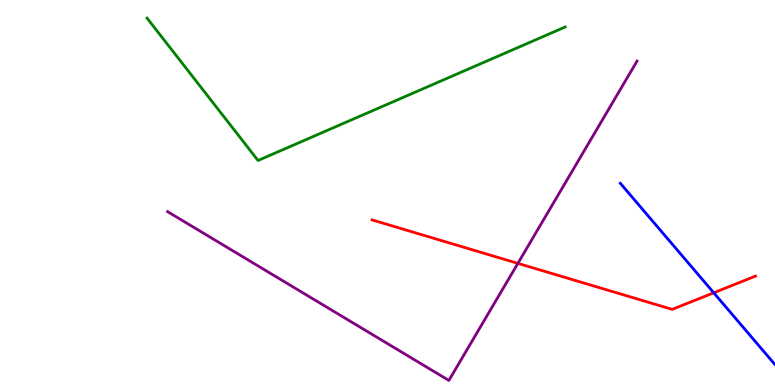[{'lines': ['blue', 'red'], 'intersections': [{'x': 9.21, 'y': 2.4}]}, {'lines': ['green', 'red'], 'intersections': []}, {'lines': ['purple', 'red'], 'intersections': [{'x': 6.68, 'y': 3.16}]}, {'lines': ['blue', 'green'], 'intersections': []}, {'lines': ['blue', 'purple'], 'intersections': []}, {'lines': ['green', 'purple'], 'intersections': []}]